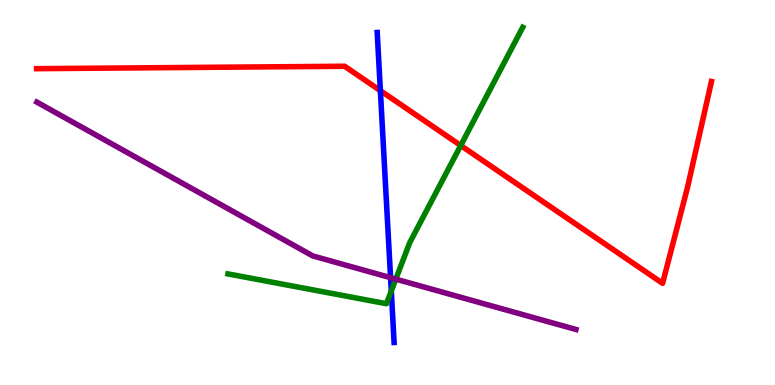[{'lines': ['blue', 'red'], 'intersections': [{'x': 4.91, 'y': 7.65}]}, {'lines': ['green', 'red'], 'intersections': [{'x': 5.94, 'y': 6.22}]}, {'lines': ['purple', 'red'], 'intersections': []}, {'lines': ['blue', 'green'], 'intersections': [{'x': 5.05, 'y': 2.44}]}, {'lines': ['blue', 'purple'], 'intersections': [{'x': 5.04, 'y': 2.79}]}, {'lines': ['green', 'purple'], 'intersections': [{'x': 5.11, 'y': 2.75}]}]